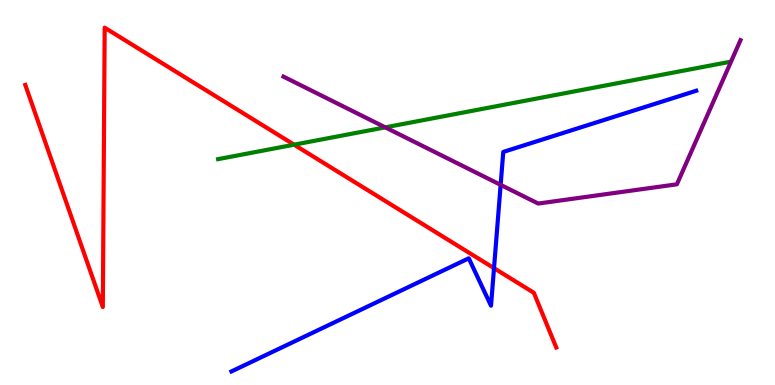[{'lines': ['blue', 'red'], 'intersections': [{'x': 6.37, 'y': 3.03}]}, {'lines': ['green', 'red'], 'intersections': [{'x': 3.79, 'y': 6.24}]}, {'lines': ['purple', 'red'], 'intersections': []}, {'lines': ['blue', 'green'], 'intersections': []}, {'lines': ['blue', 'purple'], 'intersections': [{'x': 6.46, 'y': 5.2}]}, {'lines': ['green', 'purple'], 'intersections': [{'x': 4.97, 'y': 6.69}]}]